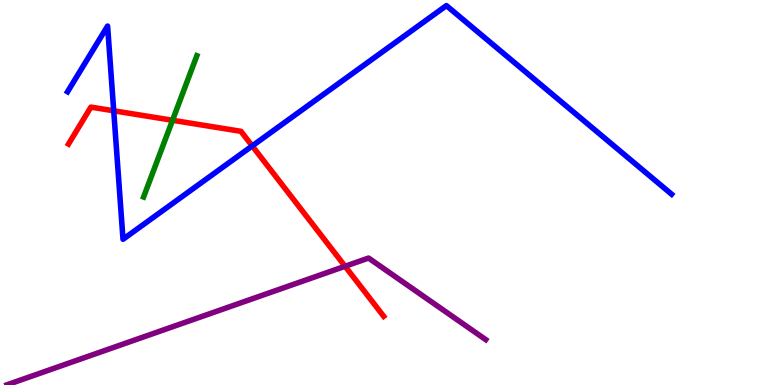[{'lines': ['blue', 'red'], 'intersections': [{'x': 1.47, 'y': 7.12}, {'x': 3.25, 'y': 6.21}]}, {'lines': ['green', 'red'], 'intersections': [{'x': 2.23, 'y': 6.88}]}, {'lines': ['purple', 'red'], 'intersections': [{'x': 4.45, 'y': 3.08}]}, {'lines': ['blue', 'green'], 'intersections': []}, {'lines': ['blue', 'purple'], 'intersections': []}, {'lines': ['green', 'purple'], 'intersections': []}]